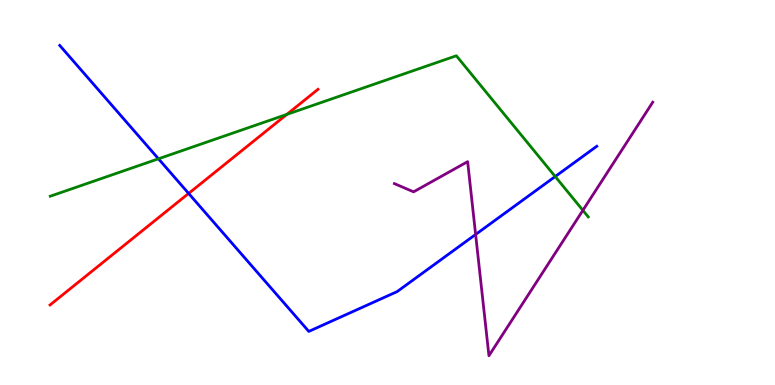[{'lines': ['blue', 'red'], 'intersections': [{'x': 2.43, 'y': 4.98}]}, {'lines': ['green', 'red'], 'intersections': [{'x': 3.7, 'y': 7.03}]}, {'lines': ['purple', 'red'], 'intersections': []}, {'lines': ['blue', 'green'], 'intersections': [{'x': 2.04, 'y': 5.88}, {'x': 7.16, 'y': 5.41}]}, {'lines': ['blue', 'purple'], 'intersections': [{'x': 6.14, 'y': 3.91}]}, {'lines': ['green', 'purple'], 'intersections': [{'x': 7.52, 'y': 4.54}]}]